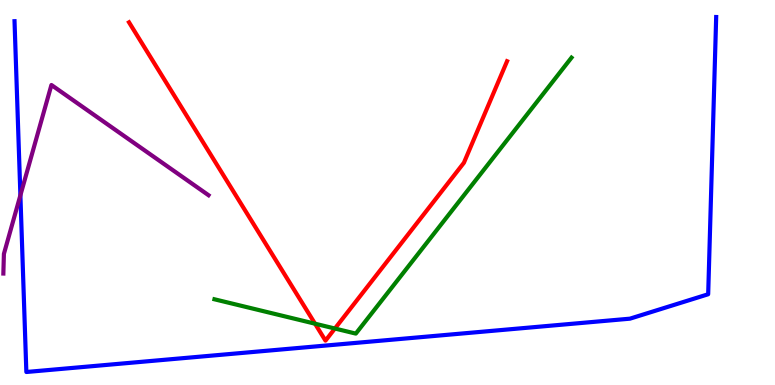[{'lines': ['blue', 'red'], 'intersections': []}, {'lines': ['green', 'red'], 'intersections': [{'x': 4.06, 'y': 1.59}, {'x': 4.32, 'y': 1.47}]}, {'lines': ['purple', 'red'], 'intersections': []}, {'lines': ['blue', 'green'], 'intersections': []}, {'lines': ['blue', 'purple'], 'intersections': [{'x': 0.263, 'y': 4.93}]}, {'lines': ['green', 'purple'], 'intersections': []}]